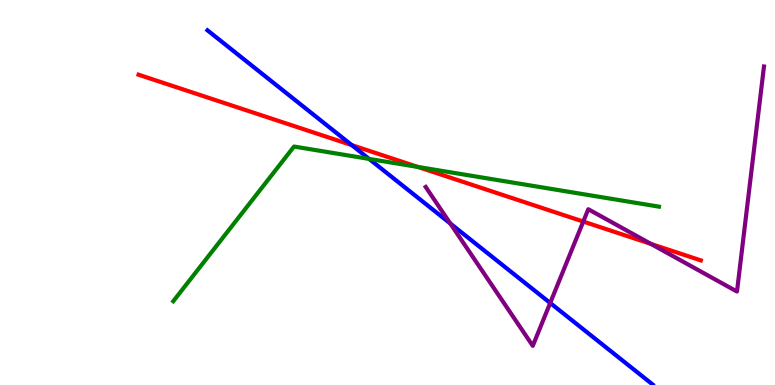[{'lines': ['blue', 'red'], 'intersections': [{'x': 4.54, 'y': 6.23}]}, {'lines': ['green', 'red'], 'intersections': [{'x': 5.39, 'y': 5.66}]}, {'lines': ['purple', 'red'], 'intersections': [{'x': 7.53, 'y': 4.25}, {'x': 8.4, 'y': 3.66}]}, {'lines': ['blue', 'green'], 'intersections': [{'x': 4.76, 'y': 5.87}]}, {'lines': ['blue', 'purple'], 'intersections': [{'x': 5.81, 'y': 4.19}, {'x': 7.1, 'y': 2.13}]}, {'lines': ['green', 'purple'], 'intersections': []}]